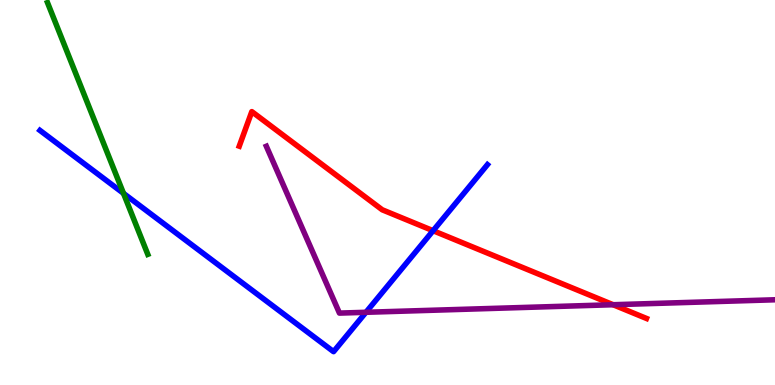[{'lines': ['blue', 'red'], 'intersections': [{'x': 5.59, 'y': 4.01}]}, {'lines': ['green', 'red'], 'intersections': []}, {'lines': ['purple', 'red'], 'intersections': [{'x': 7.91, 'y': 2.09}]}, {'lines': ['blue', 'green'], 'intersections': [{'x': 1.59, 'y': 4.98}]}, {'lines': ['blue', 'purple'], 'intersections': [{'x': 4.72, 'y': 1.89}]}, {'lines': ['green', 'purple'], 'intersections': []}]